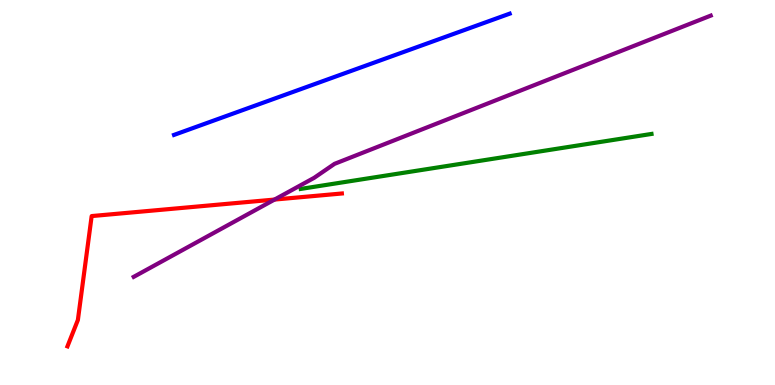[{'lines': ['blue', 'red'], 'intersections': []}, {'lines': ['green', 'red'], 'intersections': []}, {'lines': ['purple', 'red'], 'intersections': [{'x': 3.54, 'y': 4.82}]}, {'lines': ['blue', 'green'], 'intersections': []}, {'lines': ['blue', 'purple'], 'intersections': []}, {'lines': ['green', 'purple'], 'intersections': []}]